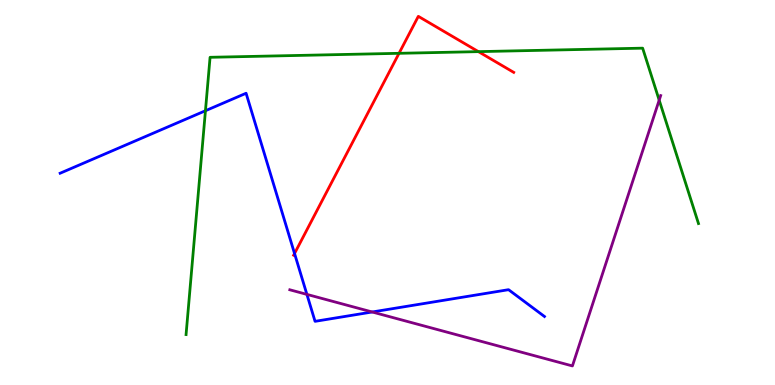[{'lines': ['blue', 'red'], 'intersections': [{'x': 3.8, 'y': 3.42}]}, {'lines': ['green', 'red'], 'intersections': [{'x': 5.15, 'y': 8.62}, {'x': 6.17, 'y': 8.66}]}, {'lines': ['purple', 'red'], 'intersections': []}, {'lines': ['blue', 'green'], 'intersections': [{'x': 2.65, 'y': 7.12}]}, {'lines': ['blue', 'purple'], 'intersections': [{'x': 3.96, 'y': 2.35}, {'x': 4.8, 'y': 1.9}]}, {'lines': ['green', 'purple'], 'intersections': [{'x': 8.51, 'y': 7.4}]}]